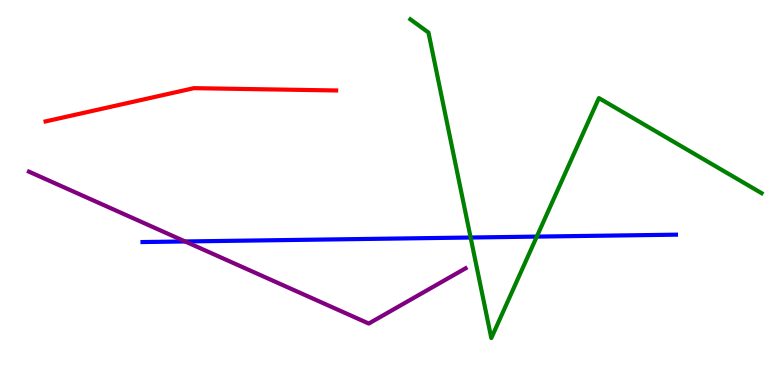[{'lines': ['blue', 'red'], 'intersections': []}, {'lines': ['green', 'red'], 'intersections': []}, {'lines': ['purple', 'red'], 'intersections': []}, {'lines': ['blue', 'green'], 'intersections': [{'x': 6.07, 'y': 3.83}, {'x': 6.93, 'y': 3.85}]}, {'lines': ['blue', 'purple'], 'intersections': [{'x': 2.39, 'y': 3.73}]}, {'lines': ['green', 'purple'], 'intersections': []}]